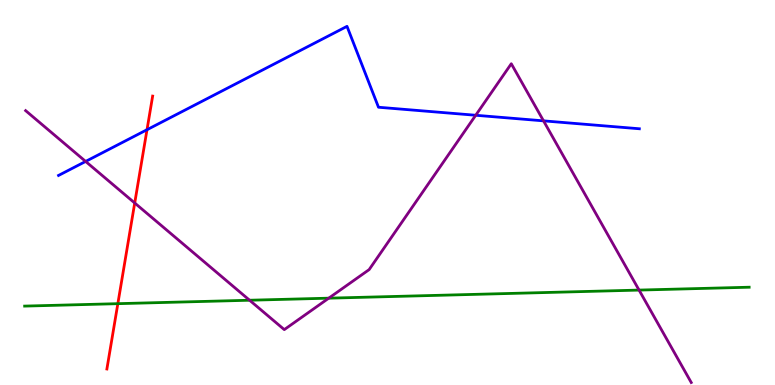[{'lines': ['blue', 'red'], 'intersections': [{'x': 1.9, 'y': 6.63}]}, {'lines': ['green', 'red'], 'intersections': [{'x': 1.52, 'y': 2.11}]}, {'lines': ['purple', 'red'], 'intersections': [{'x': 1.74, 'y': 4.73}]}, {'lines': ['blue', 'green'], 'intersections': []}, {'lines': ['blue', 'purple'], 'intersections': [{'x': 1.1, 'y': 5.81}, {'x': 6.14, 'y': 7.01}, {'x': 7.01, 'y': 6.86}]}, {'lines': ['green', 'purple'], 'intersections': [{'x': 3.22, 'y': 2.2}, {'x': 4.24, 'y': 2.26}, {'x': 8.25, 'y': 2.47}]}]